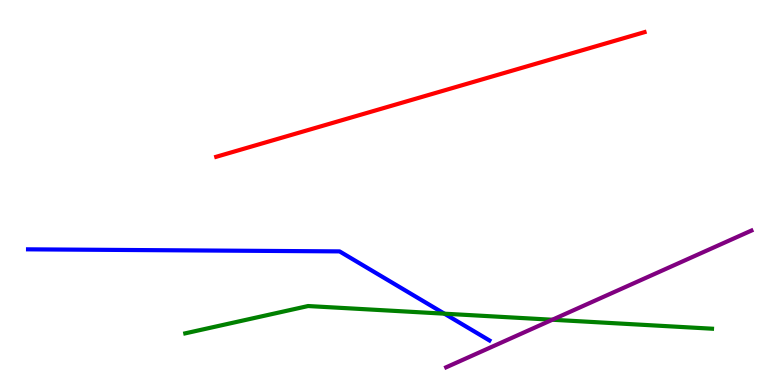[{'lines': ['blue', 'red'], 'intersections': []}, {'lines': ['green', 'red'], 'intersections': []}, {'lines': ['purple', 'red'], 'intersections': []}, {'lines': ['blue', 'green'], 'intersections': [{'x': 5.73, 'y': 1.85}]}, {'lines': ['blue', 'purple'], 'intersections': []}, {'lines': ['green', 'purple'], 'intersections': [{'x': 7.13, 'y': 1.69}]}]